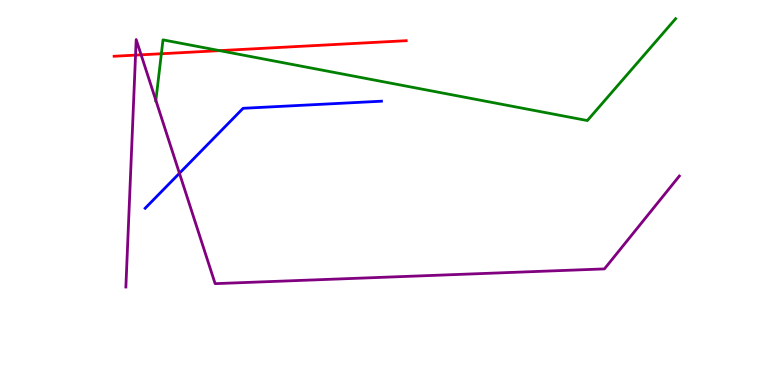[{'lines': ['blue', 'red'], 'intersections': []}, {'lines': ['green', 'red'], 'intersections': [{'x': 2.08, 'y': 8.6}, {'x': 2.83, 'y': 8.68}]}, {'lines': ['purple', 'red'], 'intersections': [{'x': 1.75, 'y': 8.57}, {'x': 1.82, 'y': 8.58}]}, {'lines': ['blue', 'green'], 'intersections': []}, {'lines': ['blue', 'purple'], 'intersections': [{'x': 2.32, 'y': 5.5}]}, {'lines': ['green', 'purple'], 'intersections': [{'x': 2.01, 'y': 7.39}]}]